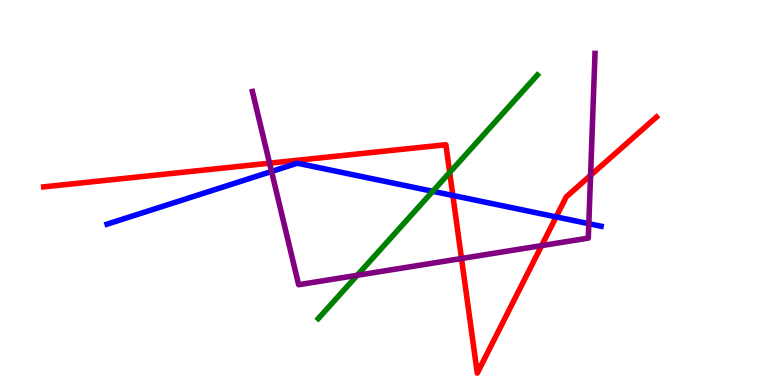[{'lines': ['blue', 'red'], 'intersections': [{'x': 5.84, 'y': 4.92}, {'x': 7.18, 'y': 4.37}]}, {'lines': ['green', 'red'], 'intersections': [{'x': 5.8, 'y': 5.52}]}, {'lines': ['purple', 'red'], 'intersections': [{'x': 3.48, 'y': 5.76}, {'x': 5.96, 'y': 3.29}, {'x': 6.99, 'y': 3.62}, {'x': 7.62, 'y': 5.45}]}, {'lines': ['blue', 'green'], 'intersections': [{'x': 5.58, 'y': 5.03}]}, {'lines': ['blue', 'purple'], 'intersections': [{'x': 3.5, 'y': 5.55}, {'x': 7.6, 'y': 4.19}]}, {'lines': ['green', 'purple'], 'intersections': [{'x': 4.61, 'y': 2.85}]}]